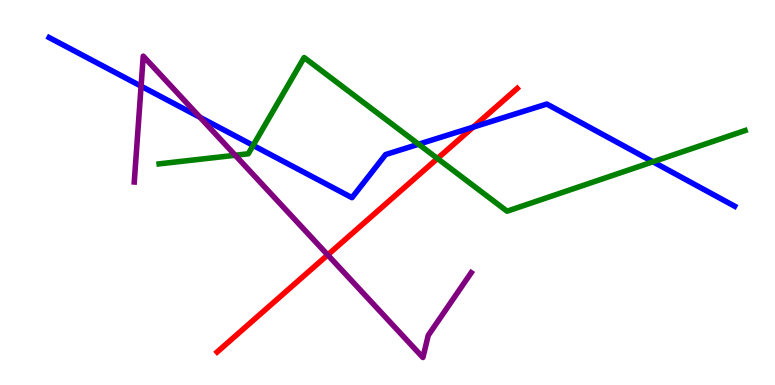[{'lines': ['blue', 'red'], 'intersections': [{'x': 6.11, 'y': 6.7}]}, {'lines': ['green', 'red'], 'intersections': [{'x': 5.64, 'y': 5.88}]}, {'lines': ['purple', 'red'], 'intersections': [{'x': 4.23, 'y': 3.38}]}, {'lines': ['blue', 'green'], 'intersections': [{'x': 3.27, 'y': 6.22}, {'x': 5.4, 'y': 6.25}, {'x': 8.43, 'y': 5.8}]}, {'lines': ['blue', 'purple'], 'intersections': [{'x': 1.82, 'y': 7.76}, {'x': 2.58, 'y': 6.95}]}, {'lines': ['green', 'purple'], 'intersections': [{'x': 3.04, 'y': 5.97}]}]